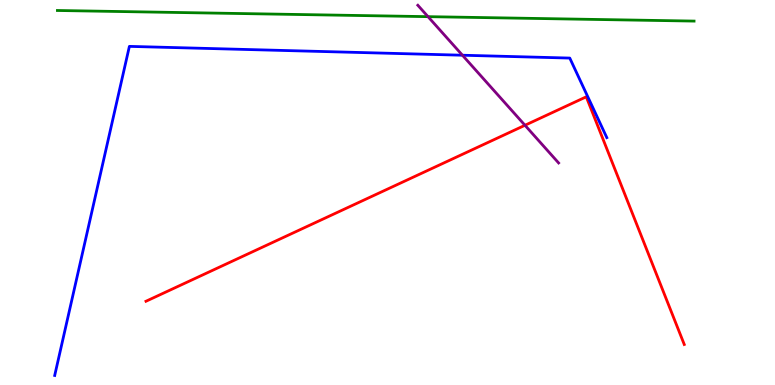[{'lines': ['blue', 'red'], 'intersections': []}, {'lines': ['green', 'red'], 'intersections': []}, {'lines': ['purple', 'red'], 'intersections': [{'x': 6.77, 'y': 6.75}]}, {'lines': ['blue', 'green'], 'intersections': []}, {'lines': ['blue', 'purple'], 'intersections': [{'x': 5.97, 'y': 8.57}]}, {'lines': ['green', 'purple'], 'intersections': [{'x': 5.52, 'y': 9.57}]}]